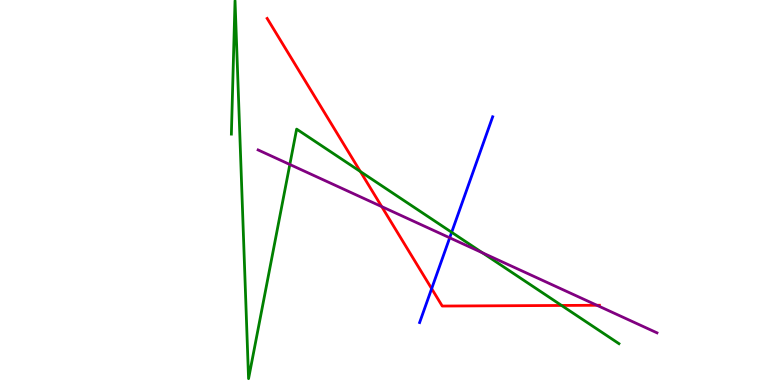[{'lines': ['blue', 'red'], 'intersections': [{'x': 5.57, 'y': 2.5}]}, {'lines': ['green', 'red'], 'intersections': [{'x': 4.65, 'y': 5.54}, {'x': 7.25, 'y': 2.07}]}, {'lines': ['purple', 'red'], 'intersections': [{'x': 4.93, 'y': 4.63}, {'x': 7.7, 'y': 2.07}]}, {'lines': ['blue', 'green'], 'intersections': [{'x': 5.83, 'y': 3.97}]}, {'lines': ['blue', 'purple'], 'intersections': [{'x': 5.8, 'y': 3.82}]}, {'lines': ['green', 'purple'], 'intersections': [{'x': 3.74, 'y': 5.73}, {'x': 6.23, 'y': 3.43}]}]